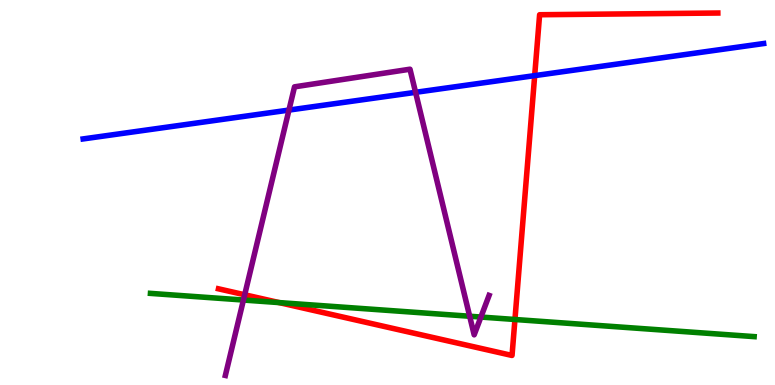[{'lines': ['blue', 'red'], 'intersections': [{'x': 6.9, 'y': 8.04}]}, {'lines': ['green', 'red'], 'intersections': [{'x': 3.6, 'y': 2.14}, {'x': 6.64, 'y': 1.7}]}, {'lines': ['purple', 'red'], 'intersections': [{'x': 3.16, 'y': 2.34}]}, {'lines': ['blue', 'green'], 'intersections': []}, {'lines': ['blue', 'purple'], 'intersections': [{'x': 3.73, 'y': 7.14}, {'x': 5.36, 'y': 7.6}]}, {'lines': ['green', 'purple'], 'intersections': [{'x': 3.14, 'y': 2.21}, {'x': 6.06, 'y': 1.79}, {'x': 6.21, 'y': 1.76}]}]